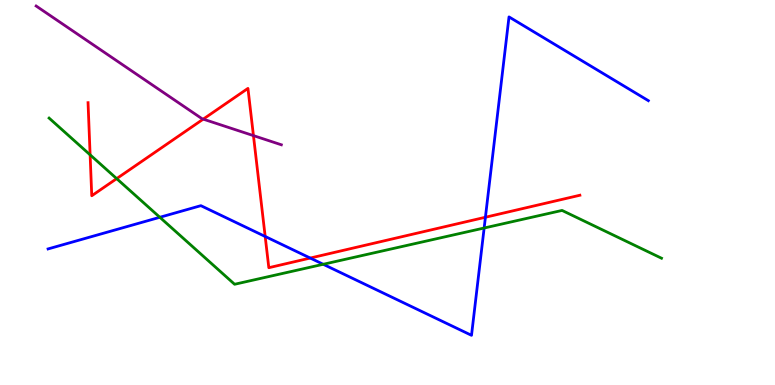[{'lines': ['blue', 'red'], 'intersections': [{'x': 3.42, 'y': 3.86}, {'x': 4.0, 'y': 3.3}, {'x': 6.26, 'y': 4.36}]}, {'lines': ['green', 'red'], 'intersections': [{'x': 1.16, 'y': 5.98}, {'x': 1.51, 'y': 5.36}]}, {'lines': ['purple', 'red'], 'intersections': [{'x': 2.62, 'y': 6.91}, {'x': 3.27, 'y': 6.48}]}, {'lines': ['blue', 'green'], 'intersections': [{'x': 2.06, 'y': 4.36}, {'x': 4.17, 'y': 3.14}, {'x': 6.25, 'y': 4.08}]}, {'lines': ['blue', 'purple'], 'intersections': []}, {'lines': ['green', 'purple'], 'intersections': []}]